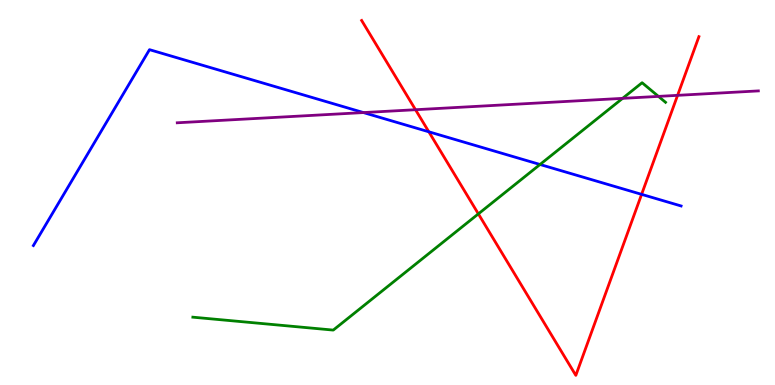[{'lines': ['blue', 'red'], 'intersections': [{'x': 5.53, 'y': 6.58}, {'x': 8.28, 'y': 4.95}]}, {'lines': ['green', 'red'], 'intersections': [{'x': 6.17, 'y': 4.44}]}, {'lines': ['purple', 'red'], 'intersections': [{'x': 5.36, 'y': 7.15}, {'x': 8.74, 'y': 7.52}]}, {'lines': ['blue', 'green'], 'intersections': [{'x': 6.97, 'y': 5.73}]}, {'lines': ['blue', 'purple'], 'intersections': [{'x': 4.69, 'y': 7.08}]}, {'lines': ['green', 'purple'], 'intersections': [{'x': 8.03, 'y': 7.45}, {'x': 8.5, 'y': 7.5}]}]